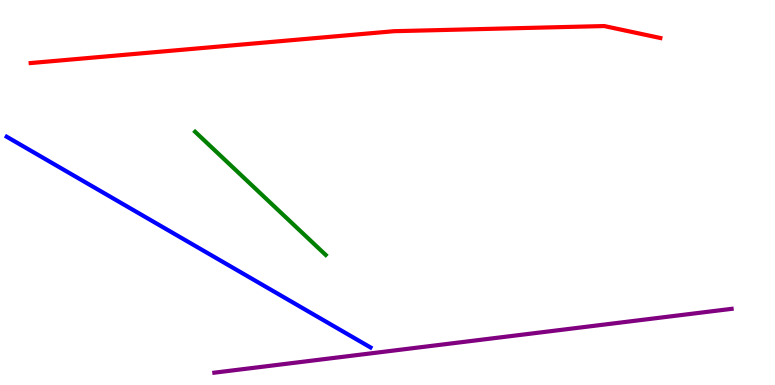[{'lines': ['blue', 'red'], 'intersections': []}, {'lines': ['green', 'red'], 'intersections': []}, {'lines': ['purple', 'red'], 'intersections': []}, {'lines': ['blue', 'green'], 'intersections': []}, {'lines': ['blue', 'purple'], 'intersections': []}, {'lines': ['green', 'purple'], 'intersections': []}]